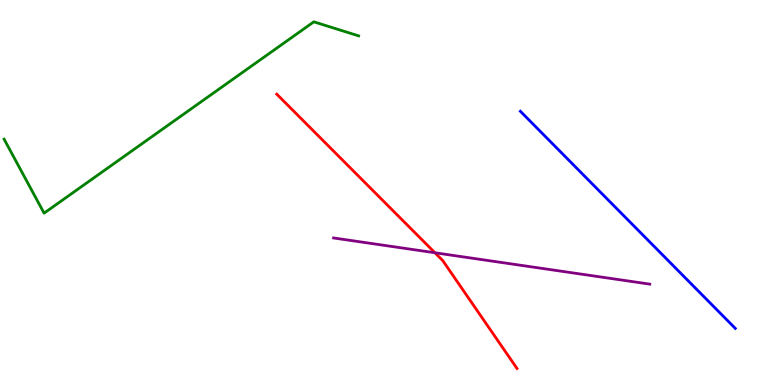[{'lines': ['blue', 'red'], 'intersections': []}, {'lines': ['green', 'red'], 'intersections': []}, {'lines': ['purple', 'red'], 'intersections': [{'x': 5.61, 'y': 3.43}]}, {'lines': ['blue', 'green'], 'intersections': []}, {'lines': ['blue', 'purple'], 'intersections': []}, {'lines': ['green', 'purple'], 'intersections': []}]